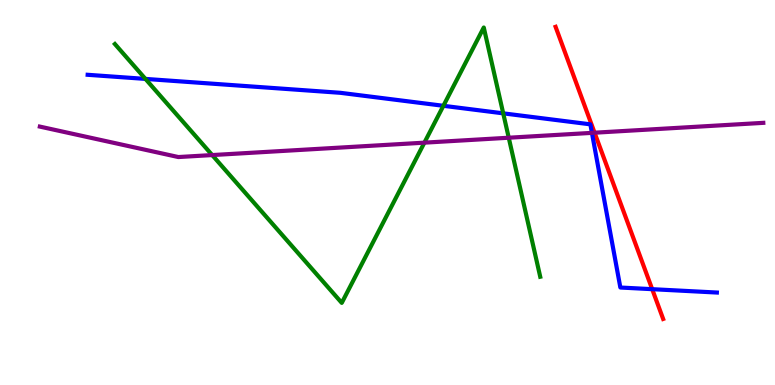[{'lines': ['blue', 'red'], 'intersections': [{'x': 8.42, 'y': 2.49}]}, {'lines': ['green', 'red'], 'intersections': []}, {'lines': ['purple', 'red'], 'intersections': [{'x': 7.67, 'y': 6.55}]}, {'lines': ['blue', 'green'], 'intersections': [{'x': 1.88, 'y': 7.95}, {'x': 5.72, 'y': 7.25}, {'x': 6.49, 'y': 7.06}]}, {'lines': ['blue', 'purple'], 'intersections': [{'x': 7.64, 'y': 6.55}]}, {'lines': ['green', 'purple'], 'intersections': [{'x': 2.74, 'y': 5.97}, {'x': 5.48, 'y': 6.29}, {'x': 6.56, 'y': 6.42}]}]